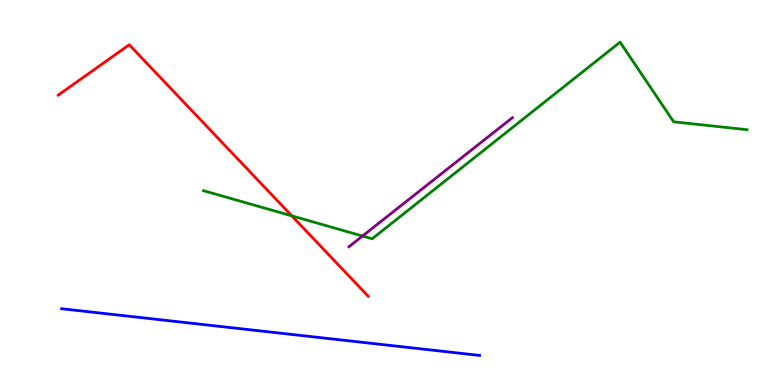[{'lines': ['blue', 'red'], 'intersections': []}, {'lines': ['green', 'red'], 'intersections': [{'x': 3.77, 'y': 4.39}]}, {'lines': ['purple', 'red'], 'intersections': []}, {'lines': ['blue', 'green'], 'intersections': []}, {'lines': ['blue', 'purple'], 'intersections': []}, {'lines': ['green', 'purple'], 'intersections': [{'x': 4.68, 'y': 3.87}]}]